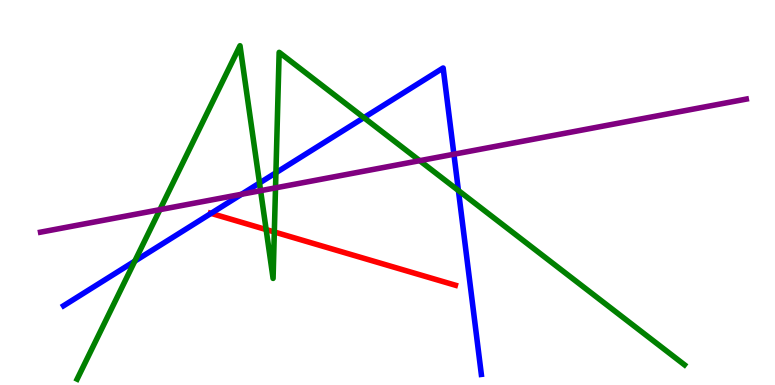[{'lines': ['blue', 'red'], 'intersections': [{'x': 2.72, 'y': 4.46}]}, {'lines': ['green', 'red'], 'intersections': [{'x': 3.43, 'y': 4.04}, {'x': 3.54, 'y': 3.97}]}, {'lines': ['purple', 'red'], 'intersections': []}, {'lines': ['blue', 'green'], 'intersections': [{'x': 1.74, 'y': 3.22}, {'x': 3.35, 'y': 5.25}, {'x': 3.56, 'y': 5.51}, {'x': 4.7, 'y': 6.94}, {'x': 5.92, 'y': 5.05}]}, {'lines': ['blue', 'purple'], 'intersections': [{'x': 3.12, 'y': 4.95}, {'x': 5.86, 'y': 5.99}]}, {'lines': ['green', 'purple'], 'intersections': [{'x': 2.06, 'y': 4.55}, {'x': 3.36, 'y': 5.05}, {'x': 3.56, 'y': 5.12}, {'x': 5.42, 'y': 5.83}]}]